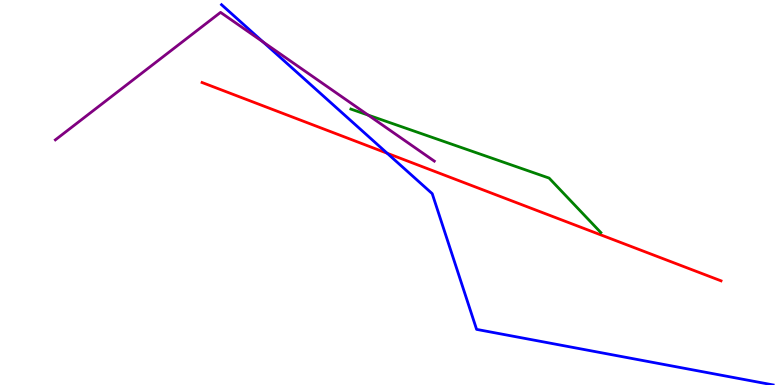[{'lines': ['blue', 'red'], 'intersections': [{'x': 5.0, 'y': 6.02}]}, {'lines': ['green', 'red'], 'intersections': []}, {'lines': ['purple', 'red'], 'intersections': []}, {'lines': ['blue', 'green'], 'intersections': []}, {'lines': ['blue', 'purple'], 'intersections': [{'x': 3.4, 'y': 8.91}]}, {'lines': ['green', 'purple'], 'intersections': [{'x': 4.75, 'y': 7.01}]}]